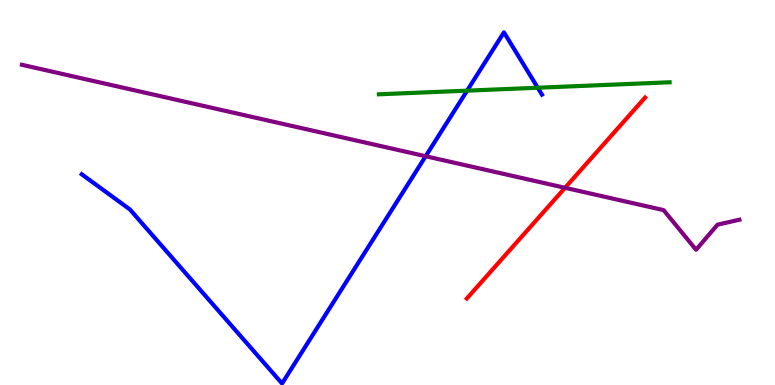[{'lines': ['blue', 'red'], 'intersections': []}, {'lines': ['green', 'red'], 'intersections': []}, {'lines': ['purple', 'red'], 'intersections': [{'x': 7.29, 'y': 5.12}]}, {'lines': ['blue', 'green'], 'intersections': [{'x': 6.03, 'y': 7.65}, {'x': 6.94, 'y': 7.72}]}, {'lines': ['blue', 'purple'], 'intersections': [{'x': 5.49, 'y': 5.94}]}, {'lines': ['green', 'purple'], 'intersections': []}]